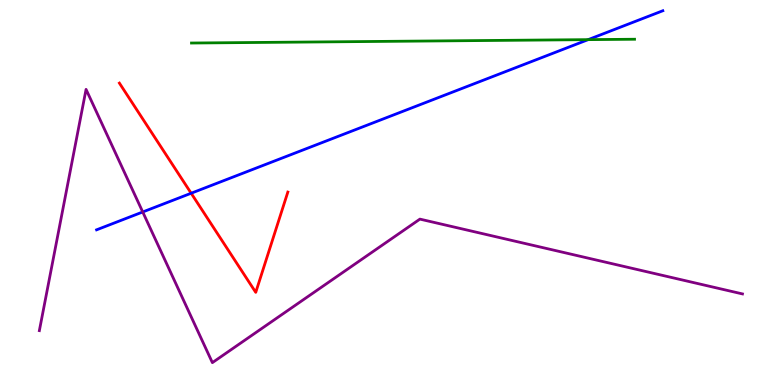[{'lines': ['blue', 'red'], 'intersections': [{'x': 2.47, 'y': 4.98}]}, {'lines': ['green', 'red'], 'intersections': []}, {'lines': ['purple', 'red'], 'intersections': []}, {'lines': ['blue', 'green'], 'intersections': [{'x': 7.59, 'y': 8.97}]}, {'lines': ['blue', 'purple'], 'intersections': [{'x': 1.84, 'y': 4.49}]}, {'lines': ['green', 'purple'], 'intersections': []}]